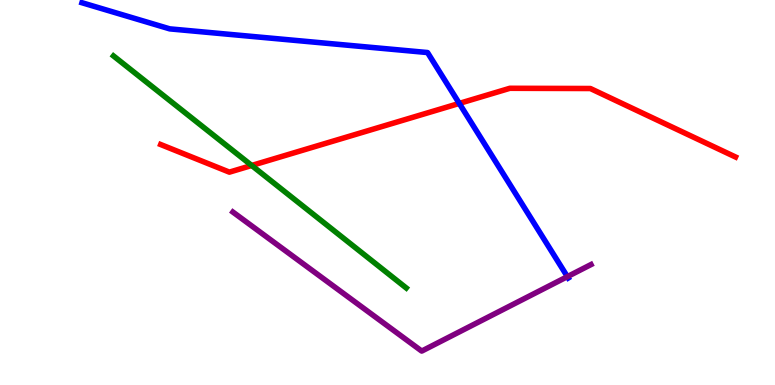[{'lines': ['blue', 'red'], 'intersections': [{'x': 5.93, 'y': 7.31}]}, {'lines': ['green', 'red'], 'intersections': [{'x': 3.25, 'y': 5.7}]}, {'lines': ['purple', 'red'], 'intersections': []}, {'lines': ['blue', 'green'], 'intersections': []}, {'lines': ['blue', 'purple'], 'intersections': [{'x': 7.32, 'y': 2.81}]}, {'lines': ['green', 'purple'], 'intersections': []}]